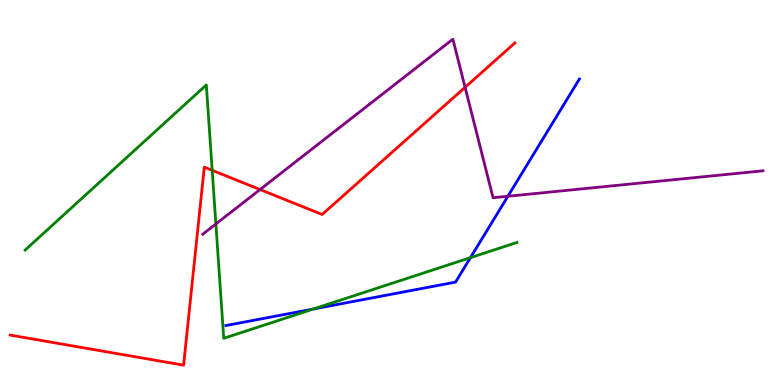[{'lines': ['blue', 'red'], 'intersections': []}, {'lines': ['green', 'red'], 'intersections': [{'x': 2.74, 'y': 5.58}]}, {'lines': ['purple', 'red'], 'intersections': [{'x': 3.36, 'y': 5.08}, {'x': 6.0, 'y': 7.73}]}, {'lines': ['blue', 'green'], 'intersections': [{'x': 4.04, 'y': 1.97}, {'x': 6.07, 'y': 3.31}]}, {'lines': ['blue', 'purple'], 'intersections': [{'x': 6.55, 'y': 4.9}]}, {'lines': ['green', 'purple'], 'intersections': [{'x': 2.79, 'y': 4.18}]}]